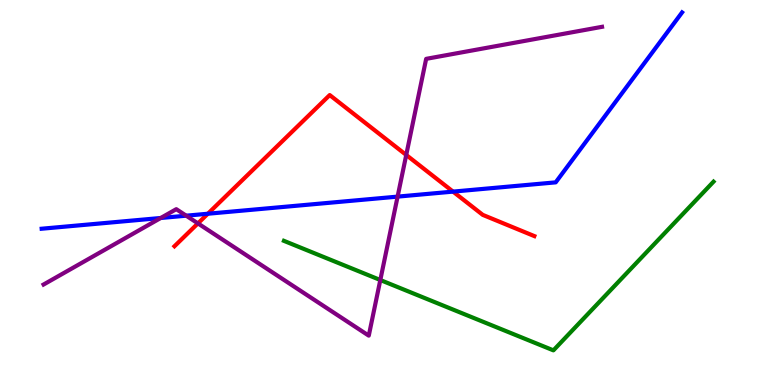[{'lines': ['blue', 'red'], 'intersections': [{'x': 2.68, 'y': 4.45}, {'x': 5.85, 'y': 5.02}]}, {'lines': ['green', 'red'], 'intersections': []}, {'lines': ['purple', 'red'], 'intersections': [{'x': 2.55, 'y': 4.2}, {'x': 5.24, 'y': 5.97}]}, {'lines': ['blue', 'green'], 'intersections': []}, {'lines': ['blue', 'purple'], 'intersections': [{'x': 2.07, 'y': 4.34}, {'x': 2.4, 'y': 4.4}, {'x': 5.13, 'y': 4.89}]}, {'lines': ['green', 'purple'], 'intersections': [{'x': 4.91, 'y': 2.73}]}]